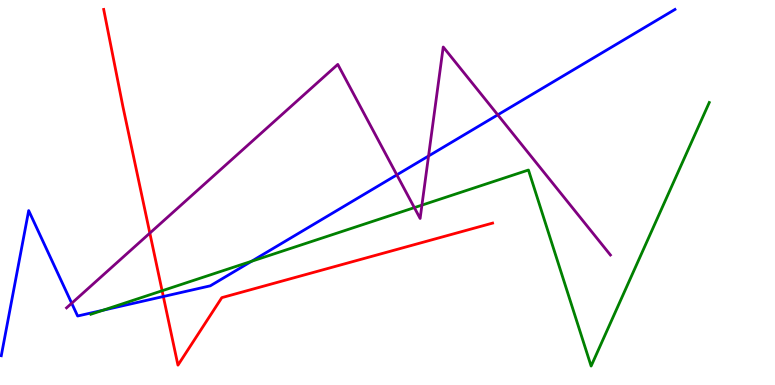[{'lines': ['blue', 'red'], 'intersections': [{'x': 2.11, 'y': 2.3}]}, {'lines': ['green', 'red'], 'intersections': [{'x': 2.09, 'y': 2.45}]}, {'lines': ['purple', 'red'], 'intersections': [{'x': 1.93, 'y': 3.95}]}, {'lines': ['blue', 'green'], 'intersections': [{'x': 1.33, 'y': 1.94}, {'x': 3.25, 'y': 3.21}]}, {'lines': ['blue', 'purple'], 'intersections': [{'x': 0.925, 'y': 2.12}, {'x': 5.12, 'y': 5.46}, {'x': 5.53, 'y': 5.95}, {'x': 6.42, 'y': 7.02}]}, {'lines': ['green', 'purple'], 'intersections': [{'x': 5.35, 'y': 4.61}, {'x': 5.44, 'y': 4.67}]}]